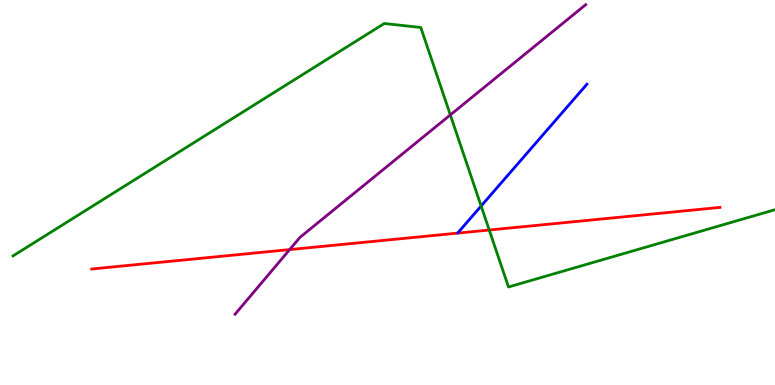[{'lines': ['blue', 'red'], 'intersections': []}, {'lines': ['green', 'red'], 'intersections': [{'x': 6.31, 'y': 4.03}]}, {'lines': ['purple', 'red'], 'intersections': [{'x': 3.74, 'y': 3.52}]}, {'lines': ['blue', 'green'], 'intersections': [{'x': 6.21, 'y': 4.65}]}, {'lines': ['blue', 'purple'], 'intersections': []}, {'lines': ['green', 'purple'], 'intersections': [{'x': 5.81, 'y': 7.02}]}]